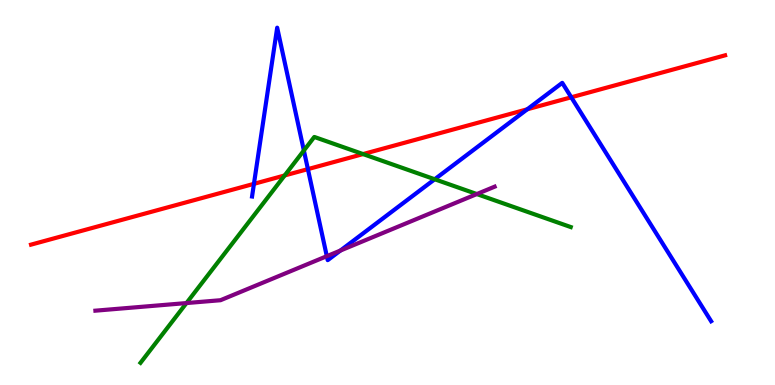[{'lines': ['blue', 'red'], 'intersections': [{'x': 3.28, 'y': 5.22}, {'x': 3.97, 'y': 5.61}, {'x': 6.8, 'y': 7.16}, {'x': 7.37, 'y': 7.47}]}, {'lines': ['green', 'red'], 'intersections': [{'x': 3.67, 'y': 5.44}, {'x': 4.68, 'y': 6.0}]}, {'lines': ['purple', 'red'], 'intersections': []}, {'lines': ['blue', 'green'], 'intersections': [{'x': 3.92, 'y': 6.09}, {'x': 5.61, 'y': 5.34}]}, {'lines': ['blue', 'purple'], 'intersections': [{'x': 4.22, 'y': 3.35}, {'x': 4.39, 'y': 3.49}]}, {'lines': ['green', 'purple'], 'intersections': [{'x': 2.41, 'y': 2.13}, {'x': 6.15, 'y': 4.96}]}]